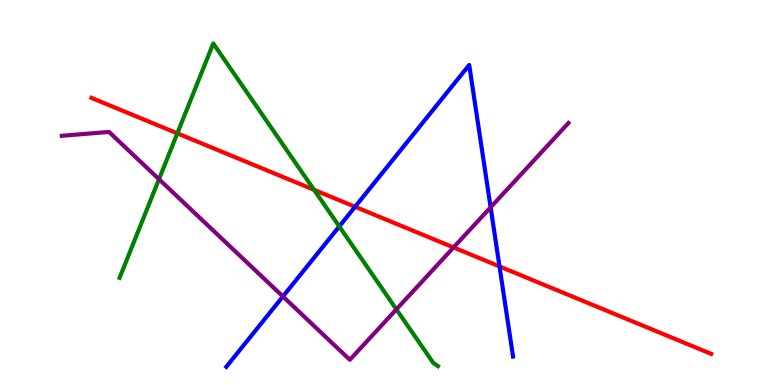[{'lines': ['blue', 'red'], 'intersections': [{'x': 4.58, 'y': 4.63}, {'x': 6.45, 'y': 3.08}]}, {'lines': ['green', 'red'], 'intersections': [{'x': 2.29, 'y': 6.54}, {'x': 4.05, 'y': 5.07}]}, {'lines': ['purple', 'red'], 'intersections': [{'x': 5.85, 'y': 3.57}]}, {'lines': ['blue', 'green'], 'intersections': [{'x': 4.38, 'y': 4.12}]}, {'lines': ['blue', 'purple'], 'intersections': [{'x': 3.65, 'y': 2.3}, {'x': 6.33, 'y': 4.62}]}, {'lines': ['green', 'purple'], 'intersections': [{'x': 2.05, 'y': 5.35}, {'x': 5.11, 'y': 1.96}]}]